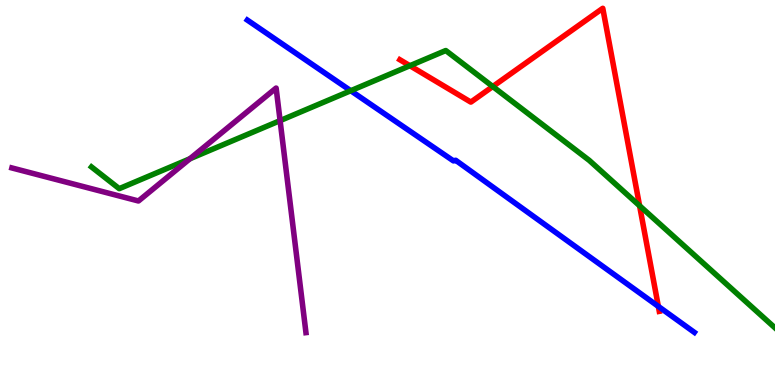[{'lines': ['blue', 'red'], 'intersections': [{'x': 8.49, 'y': 2.04}]}, {'lines': ['green', 'red'], 'intersections': [{'x': 5.29, 'y': 8.29}, {'x': 6.36, 'y': 7.75}, {'x': 8.25, 'y': 4.66}]}, {'lines': ['purple', 'red'], 'intersections': []}, {'lines': ['blue', 'green'], 'intersections': [{'x': 4.53, 'y': 7.64}]}, {'lines': ['blue', 'purple'], 'intersections': []}, {'lines': ['green', 'purple'], 'intersections': [{'x': 2.45, 'y': 5.88}, {'x': 3.61, 'y': 6.87}]}]